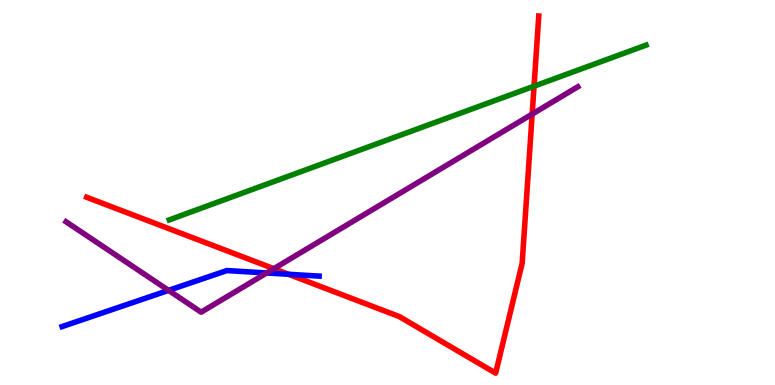[{'lines': ['blue', 'red'], 'intersections': [{'x': 3.72, 'y': 2.88}]}, {'lines': ['green', 'red'], 'intersections': [{'x': 6.89, 'y': 7.76}]}, {'lines': ['purple', 'red'], 'intersections': [{'x': 3.53, 'y': 3.02}, {'x': 6.87, 'y': 7.04}]}, {'lines': ['blue', 'green'], 'intersections': []}, {'lines': ['blue', 'purple'], 'intersections': [{'x': 2.18, 'y': 2.46}, {'x': 3.44, 'y': 2.91}]}, {'lines': ['green', 'purple'], 'intersections': []}]